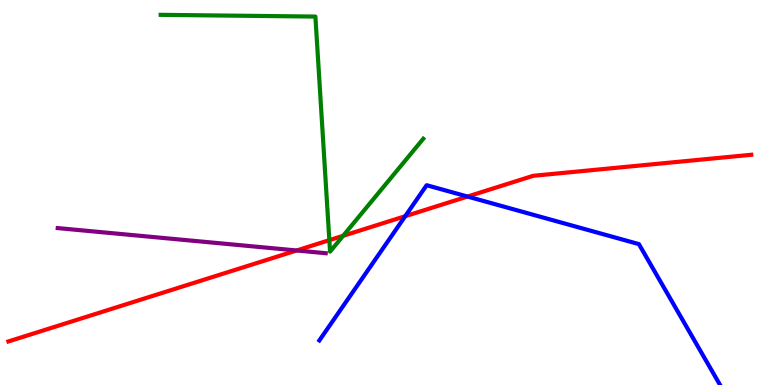[{'lines': ['blue', 'red'], 'intersections': [{'x': 5.23, 'y': 4.38}, {'x': 6.03, 'y': 4.89}]}, {'lines': ['green', 'red'], 'intersections': [{'x': 4.25, 'y': 3.76}, {'x': 4.43, 'y': 3.88}]}, {'lines': ['purple', 'red'], 'intersections': [{'x': 3.83, 'y': 3.49}]}, {'lines': ['blue', 'green'], 'intersections': []}, {'lines': ['blue', 'purple'], 'intersections': []}, {'lines': ['green', 'purple'], 'intersections': []}]